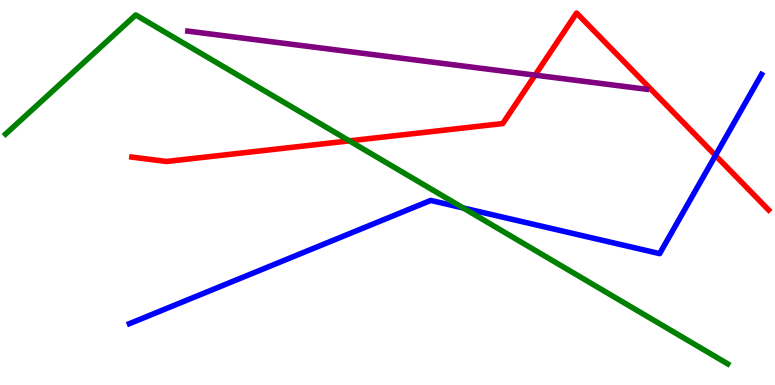[{'lines': ['blue', 'red'], 'intersections': [{'x': 9.23, 'y': 5.96}]}, {'lines': ['green', 'red'], 'intersections': [{'x': 4.51, 'y': 6.34}]}, {'lines': ['purple', 'red'], 'intersections': [{'x': 6.9, 'y': 8.05}]}, {'lines': ['blue', 'green'], 'intersections': [{'x': 5.98, 'y': 4.6}]}, {'lines': ['blue', 'purple'], 'intersections': []}, {'lines': ['green', 'purple'], 'intersections': []}]